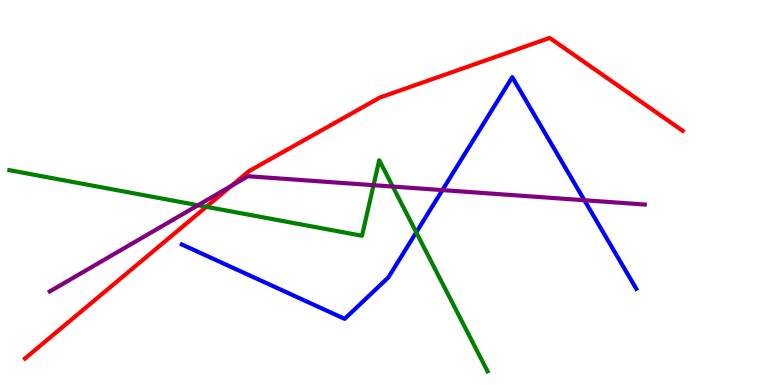[{'lines': ['blue', 'red'], 'intersections': []}, {'lines': ['green', 'red'], 'intersections': [{'x': 2.66, 'y': 4.63}]}, {'lines': ['purple', 'red'], 'intersections': [{'x': 2.99, 'y': 5.17}]}, {'lines': ['blue', 'green'], 'intersections': [{'x': 5.37, 'y': 3.96}]}, {'lines': ['blue', 'purple'], 'intersections': [{'x': 5.71, 'y': 5.06}, {'x': 7.54, 'y': 4.8}]}, {'lines': ['green', 'purple'], 'intersections': [{'x': 2.55, 'y': 4.67}, {'x': 4.82, 'y': 5.19}, {'x': 5.07, 'y': 5.15}]}]